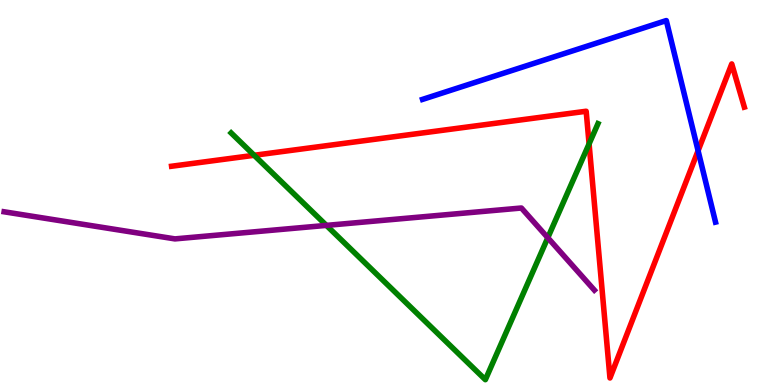[{'lines': ['blue', 'red'], 'intersections': [{'x': 9.01, 'y': 6.08}]}, {'lines': ['green', 'red'], 'intersections': [{'x': 3.28, 'y': 5.97}, {'x': 7.6, 'y': 6.26}]}, {'lines': ['purple', 'red'], 'intersections': []}, {'lines': ['blue', 'green'], 'intersections': []}, {'lines': ['blue', 'purple'], 'intersections': []}, {'lines': ['green', 'purple'], 'intersections': [{'x': 4.21, 'y': 4.15}, {'x': 7.07, 'y': 3.83}]}]